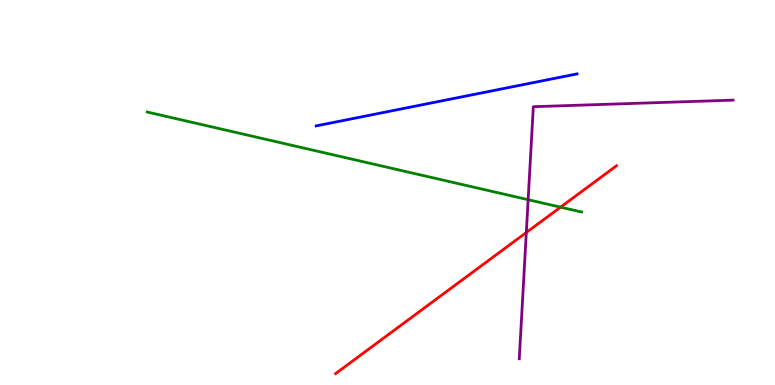[{'lines': ['blue', 'red'], 'intersections': []}, {'lines': ['green', 'red'], 'intersections': [{'x': 7.23, 'y': 4.62}]}, {'lines': ['purple', 'red'], 'intersections': [{'x': 6.79, 'y': 3.96}]}, {'lines': ['blue', 'green'], 'intersections': []}, {'lines': ['blue', 'purple'], 'intersections': []}, {'lines': ['green', 'purple'], 'intersections': [{'x': 6.81, 'y': 4.81}]}]